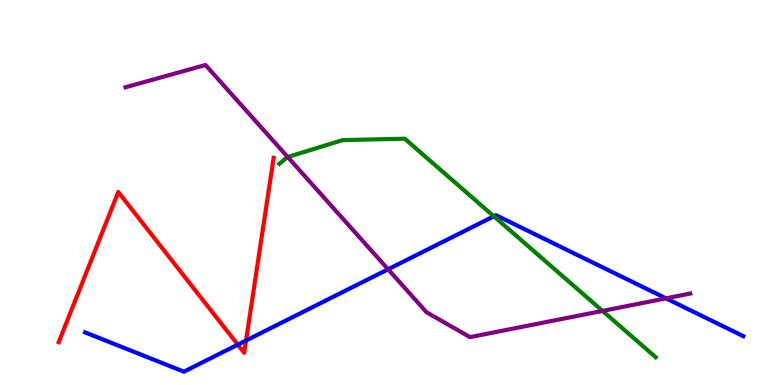[{'lines': ['blue', 'red'], 'intersections': [{'x': 3.07, 'y': 1.05}, {'x': 3.17, 'y': 1.16}]}, {'lines': ['green', 'red'], 'intersections': []}, {'lines': ['purple', 'red'], 'intersections': []}, {'lines': ['blue', 'green'], 'intersections': [{'x': 6.37, 'y': 4.38}]}, {'lines': ['blue', 'purple'], 'intersections': [{'x': 5.01, 'y': 3.01}, {'x': 8.59, 'y': 2.25}]}, {'lines': ['green', 'purple'], 'intersections': [{'x': 3.71, 'y': 5.92}, {'x': 7.77, 'y': 1.92}]}]